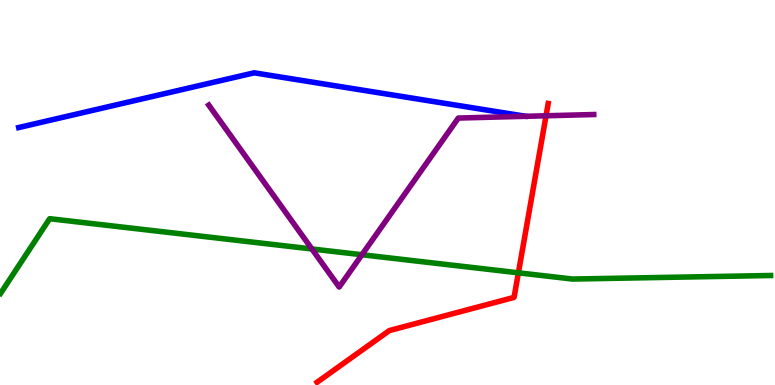[{'lines': ['blue', 'red'], 'intersections': []}, {'lines': ['green', 'red'], 'intersections': [{'x': 6.69, 'y': 2.91}]}, {'lines': ['purple', 'red'], 'intersections': [{'x': 7.05, 'y': 6.99}]}, {'lines': ['blue', 'green'], 'intersections': []}, {'lines': ['blue', 'purple'], 'intersections': []}, {'lines': ['green', 'purple'], 'intersections': [{'x': 4.02, 'y': 3.53}, {'x': 4.67, 'y': 3.38}]}]